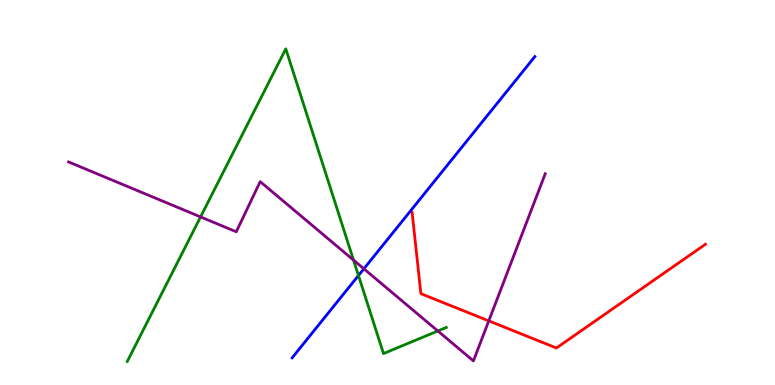[{'lines': ['blue', 'red'], 'intersections': []}, {'lines': ['green', 'red'], 'intersections': []}, {'lines': ['purple', 'red'], 'intersections': [{'x': 6.31, 'y': 1.67}]}, {'lines': ['blue', 'green'], 'intersections': [{'x': 4.63, 'y': 2.84}]}, {'lines': ['blue', 'purple'], 'intersections': [{'x': 4.7, 'y': 3.02}]}, {'lines': ['green', 'purple'], 'intersections': [{'x': 2.59, 'y': 4.37}, {'x': 4.56, 'y': 3.24}, {'x': 5.65, 'y': 1.4}]}]